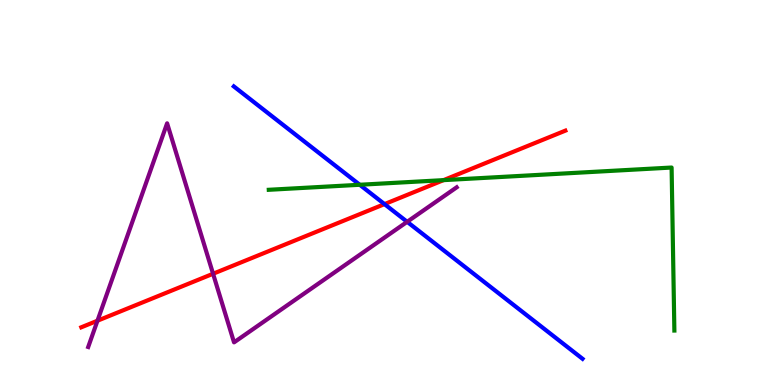[{'lines': ['blue', 'red'], 'intersections': [{'x': 4.96, 'y': 4.7}]}, {'lines': ['green', 'red'], 'intersections': [{'x': 5.72, 'y': 5.32}]}, {'lines': ['purple', 'red'], 'intersections': [{'x': 1.26, 'y': 1.67}, {'x': 2.75, 'y': 2.89}]}, {'lines': ['blue', 'green'], 'intersections': [{'x': 4.64, 'y': 5.2}]}, {'lines': ['blue', 'purple'], 'intersections': [{'x': 5.25, 'y': 4.24}]}, {'lines': ['green', 'purple'], 'intersections': []}]